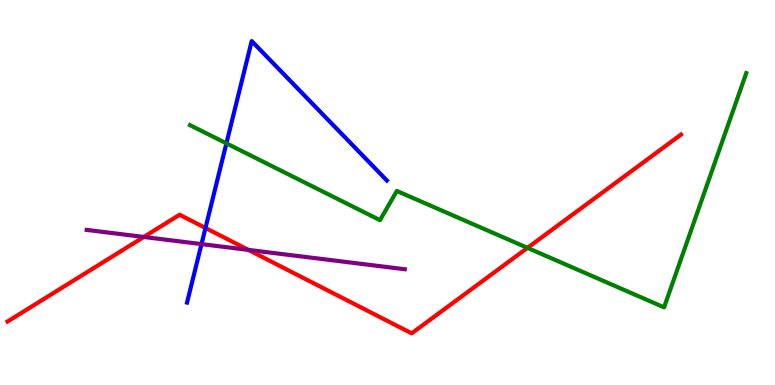[{'lines': ['blue', 'red'], 'intersections': [{'x': 2.65, 'y': 4.08}]}, {'lines': ['green', 'red'], 'intersections': [{'x': 6.81, 'y': 3.56}]}, {'lines': ['purple', 'red'], 'intersections': [{'x': 1.86, 'y': 3.85}, {'x': 3.21, 'y': 3.51}]}, {'lines': ['blue', 'green'], 'intersections': [{'x': 2.92, 'y': 6.28}]}, {'lines': ['blue', 'purple'], 'intersections': [{'x': 2.6, 'y': 3.66}]}, {'lines': ['green', 'purple'], 'intersections': []}]